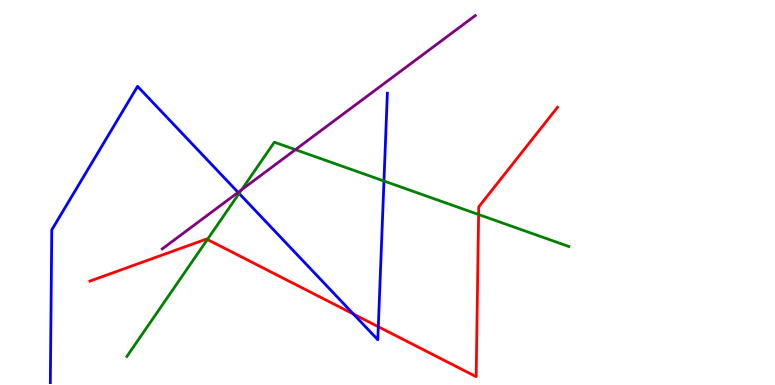[{'lines': ['blue', 'red'], 'intersections': [{'x': 4.56, 'y': 1.84}, {'x': 4.88, 'y': 1.51}]}, {'lines': ['green', 'red'], 'intersections': [{'x': 2.68, 'y': 3.78}, {'x': 6.18, 'y': 4.43}]}, {'lines': ['purple', 'red'], 'intersections': []}, {'lines': ['blue', 'green'], 'intersections': [{'x': 3.09, 'y': 4.98}, {'x': 4.95, 'y': 5.3}]}, {'lines': ['blue', 'purple'], 'intersections': [{'x': 3.07, 'y': 5.0}]}, {'lines': ['green', 'purple'], 'intersections': [{'x': 3.12, 'y': 5.07}, {'x': 3.81, 'y': 6.11}]}]